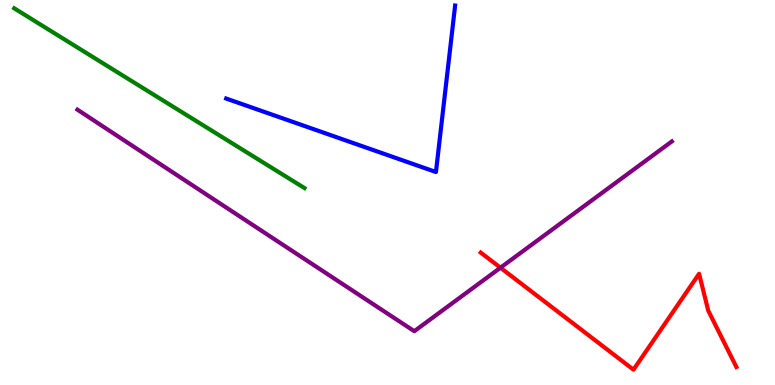[{'lines': ['blue', 'red'], 'intersections': []}, {'lines': ['green', 'red'], 'intersections': []}, {'lines': ['purple', 'red'], 'intersections': [{'x': 6.46, 'y': 3.05}]}, {'lines': ['blue', 'green'], 'intersections': []}, {'lines': ['blue', 'purple'], 'intersections': []}, {'lines': ['green', 'purple'], 'intersections': []}]